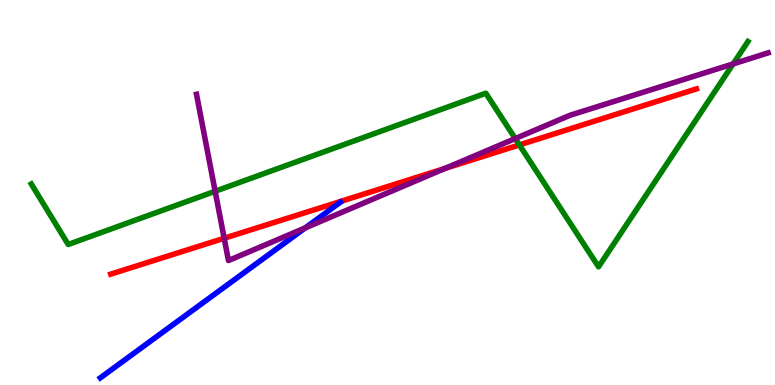[{'lines': ['blue', 'red'], 'intersections': []}, {'lines': ['green', 'red'], 'intersections': [{'x': 6.7, 'y': 6.24}]}, {'lines': ['purple', 'red'], 'intersections': [{'x': 2.89, 'y': 3.81}, {'x': 5.75, 'y': 5.63}]}, {'lines': ['blue', 'green'], 'intersections': []}, {'lines': ['blue', 'purple'], 'intersections': [{'x': 3.94, 'y': 4.08}]}, {'lines': ['green', 'purple'], 'intersections': [{'x': 2.78, 'y': 5.03}, {'x': 6.65, 'y': 6.4}, {'x': 9.46, 'y': 8.34}]}]